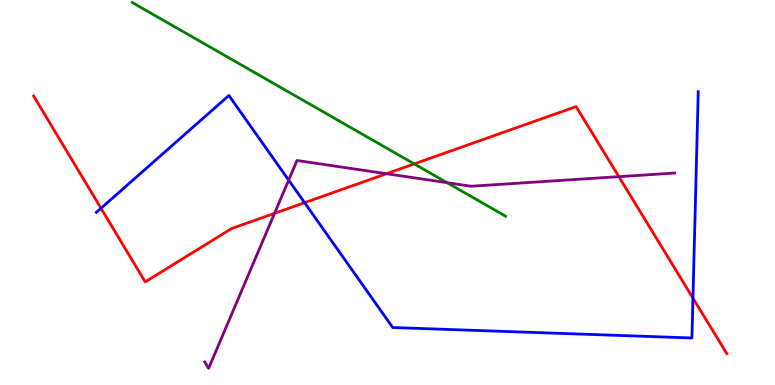[{'lines': ['blue', 'red'], 'intersections': [{'x': 1.3, 'y': 4.59}, {'x': 3.93, 'y': 4.74}, {'x': 8.94, 'y': 2.26}]}, {'lines': ['green', 'red'], 'intersections': [{'x': 5.34, 'y': 5.74}]}, {'lines': ['purple', 'red'], 'intersections': [{'x': 3.54, 'y': 4.46}, {'x': 4.99, 'y': 5.49}, {'x': 7.99, 'y': 5.41}]}, {'lines': ['blue', 'green'], 'intersections': []}, {'lines': ['blue', 'purple'], 'intersections': [{'x': 3.72, 'y': 5.32}]}, {'lines': ['green', 'purple'], 'intersections': [{'x': 5.77, 'y': 5.26}]}]